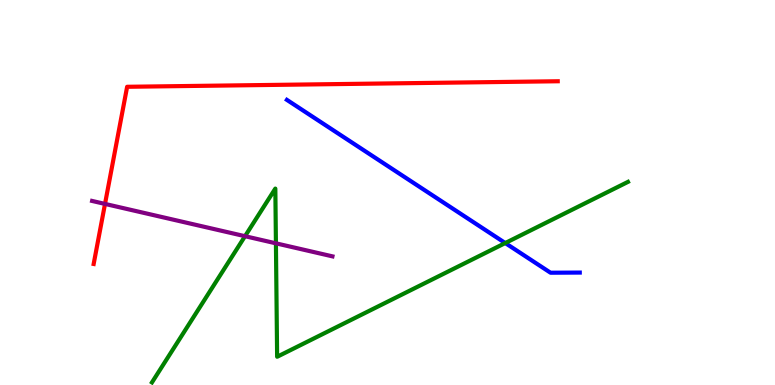[{'lines': ['blue', 'red'], 'intersections': []}, {'lines': ['green', 'red'], 'intersections': []}, {'lines': ['purple', 'red'], 'intersections': [{'x': 1.35, 'y': 4.7}]}, {'lines': ['blue', 'green'], 'intersections': [{'x': 6.52, 'y': 3.69}]}, {'lines': ['blue', 'purple'], 'intersections': []}, {'lines': ['green', 'purple'], 'intersections': [{'x': 3.16, 'y': 3.86}, {'x': 3.56, 'y': 3.68}]}]